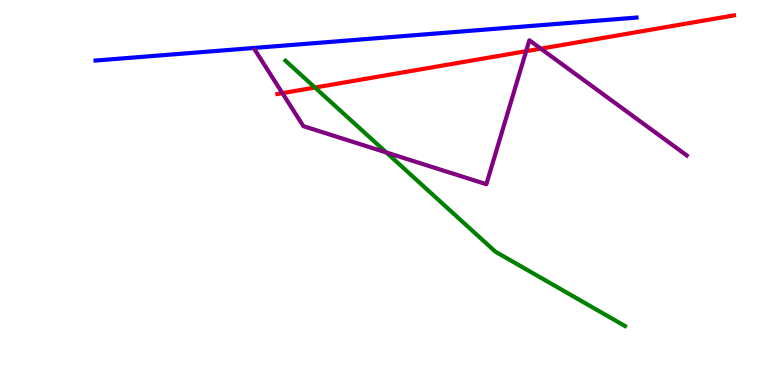[{'lines': ['blue', 'red'], 'intersections': []}, {'lines': ['green', 'red'], 'intersections': [{'x': 4.06, 'y': 7.73}]}, {'lines': ['purple', 'red'], 'intersections': [{'x': 3.64, 'y': 7.58}, {'x': 6.79, 'y': 8.67}, {'x': 6.98, 'y': 8.74}]}, {'lines': ['blue', 'green'], 'intersections': []}, {'lines': ['blue', 'purple'], 'intersections': []}, {'lines': ['green', 'purple'], 'intersections': [{'x': 4.99, 'y': 6.04}]}]